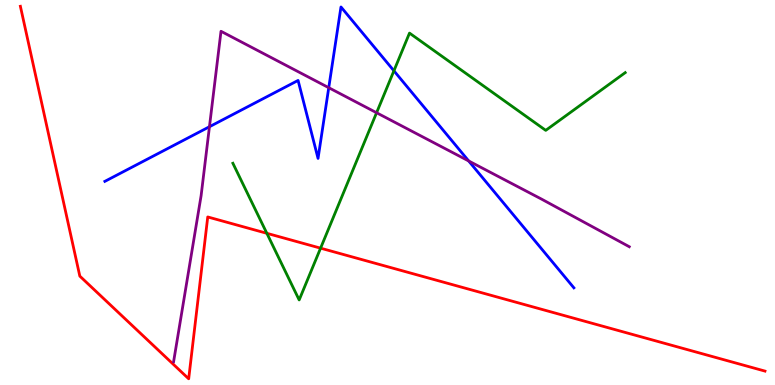[{'lines': ['blue', 'red'], 'intersections': []}, {'lines': ['green', 'red'], 'intersections': [{'x': 3.44, 'y': 3.94}, {'x': 4.14, 'y': 3.55}]}, {'lines': ['purple', 'red'], 'intersections': []}, {'lines': ['blue', 'green'], 'intersections': [{'x': 5.08, 'y': 8.16}]}, {'lines': ['blue', 'purple'], 'intersections': [{'x': 2.7, 'y': 6.71}, {'x': 4.24, 'y': 7.72}, {'x': 6.05, 'y': 5.82}]}, {'lines': ['green', 'purple'], 'intersections': [{'x': 4.86, 'y': 7.07}]}]